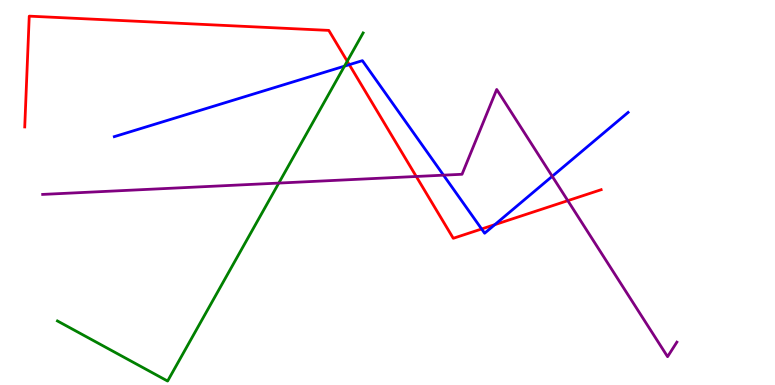[{'lines': ['blue', 'red'], 'intersections': [{'x': 4.51, 'y': 8.32}, {'x': 6.21, 'y': 4.05}, {'x': 6.38, 'y': 4.17}]}, {'lines': ['green', 'red'], 'intersections': [{'x': 4.48, 'y': 8.41}]}, {'lines': ['purple', 'red'], 'intersections': [{'x': 5.37, 'y': 5.42}, {'x': 7.33, 'y': 4.79}]}, {'lines': ['blue', 'green'], 'intersections': [{'x': 4.44, 'y': 8.28}]}, {'lines': ['blue', 'purple'], 'intersections': [{'x': 5.72, 'y': 5.45}, {'x': 7.13, 'y': 5.42}]}, {'lines': ['green', 'purple'], 'intersections': [{'x': 3.6, 'y': 5.24}]}]